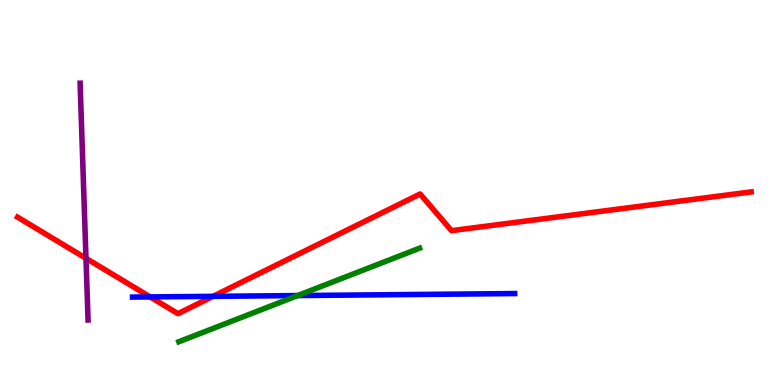[{'lines': ['blue', 'red'], 'intersections': [{'x': 1.94, 'y': 2.29}, {'x': 2.75, 'y': 2.3}]}, {'lines': ['green', 'red'], 'intersections': []}, {'lines': ['purple', 'red'], 'intersections': [{'x': 1.11, 'y': 3.29}]}, {'lines': ['blue', 'green'], 'intersections': [{'x': 3.84, 'y': 2.32}]}, {'lines': ['blue', 'purple'], 'intersections': []}, {'lines': ['green', 'purple'], 'intersections': []}]